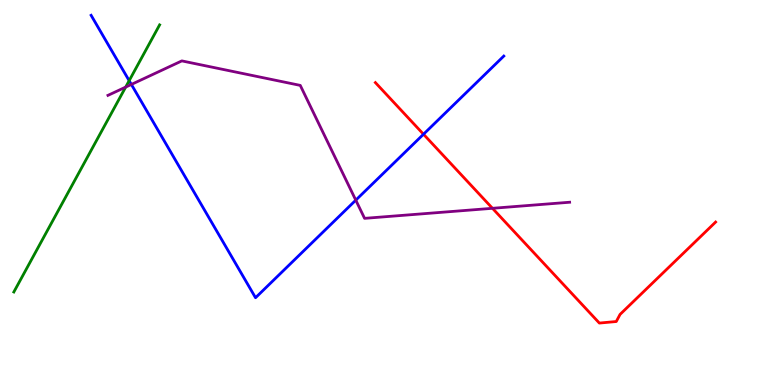[{'lines': ['blue', 'red'], 'intersections': [{'x': 5.46, 'y': 6.51}]}, {'lines': ['green', 'red'], 'intersections': []}, {'lines': ['purple', 'red'], 'intersections': [{'x': 6.35, 'y': 4.59}]}, {'lines': ['blue', 'green'], 'intersections': [{'x': 1.67, 'y': 7.9}]}, {'lines': ['blue', 'purple'], 'intersections': [{'x': 1.7, 'y': 7.81}, {'x': 4.59, 'y': 4.8}]}, {'lines': ['green', 'purple'], 'intersections': [{'x': 1.62, 'y': 7.74}]}]